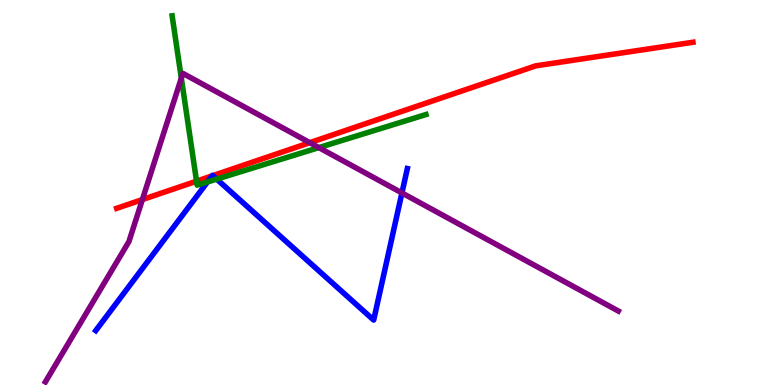[{'lines': ['blue', 'red'], 'intersections': [{'x': 2.74, 'y': 5.43}, {'x': 2.75, 'y': 5.44}]}, {'lines': ['green', 'red'], 'intersections': [{'x': 2.54, 'y': 5.29}]}, {'lines': ['purple', 'red'], 'intersections': [{'x': 1.84, 'y': 4.82}, {'x': 4.0, 'y': 6.29}]}, {'lines': ['blue', 'green'], 'intersections': [{'x': 2.68, 'y': 5.27}, {'x': 2.8, 'y': 5.35}]}, {'lines': ['blue', 'purple'], 'intersections': [{'x': 5.19, 'y': 4.99}]}, {'lines': ['green', 'purple'], 'intersections': [{'x': 2.34, 'y': 7.97}, {'x': 4.11, 'y': 6.17}]}]